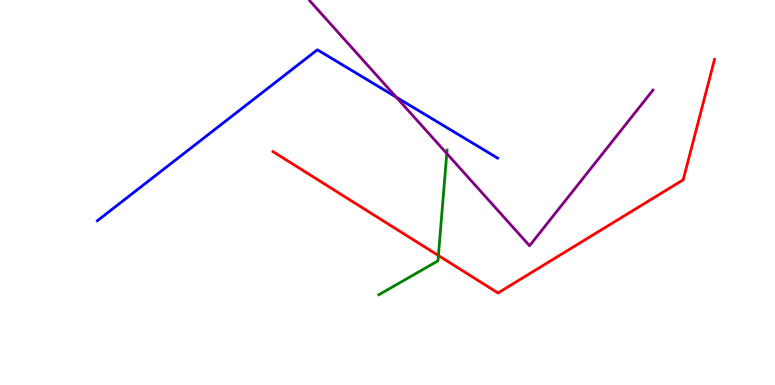[{'lines': ['blue', 'red'], 'intersections': []}, {'lines': ['green', 'red'], 'intersections': [{'x': 5.66, 'y': 3.36}]}, {'lines': ['purple', 'red'], 'intersections': []}, {'lines': ['blue', 'green'], 'intersections': []}, {'lines': ['blue', 'purple'], 'intersections': [{'x': 5.11, 'y': 7.48}]}, {'lines': ['green', 'purple'], 'intersections': [{'x': 5.76, 'y': 6.01}]}]